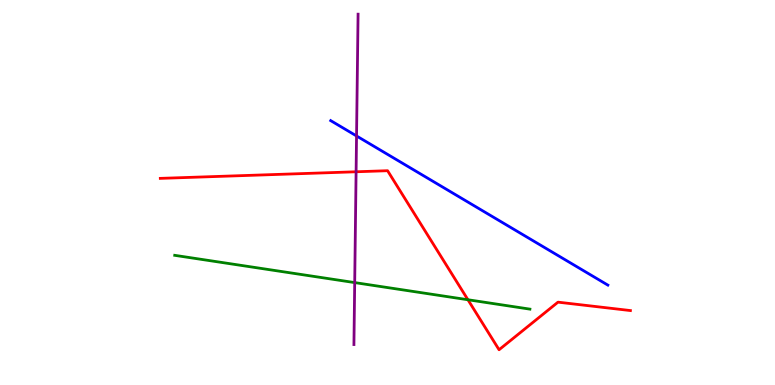[{'lines': ['blue', 'red'], 'intersections': []}, {'lines': ['green', 'red'], 'intersections': [{'x': 6.04, 'y': 2.21}]}, {'lines': ['purple', 'red'], 'intersections': [{'x': 4.59, 'y': 5.54}]}, {'lines': ['blue', 'green'], 'intersections': []}, {'lines': ['blue', 'purple'], 'intersections': [{'x': 4.6, 'y': 6.47}]}, {'lines': ['green', 'purple'], 'intersections': [{'x': 4.58, 'y': 2.66}]}]